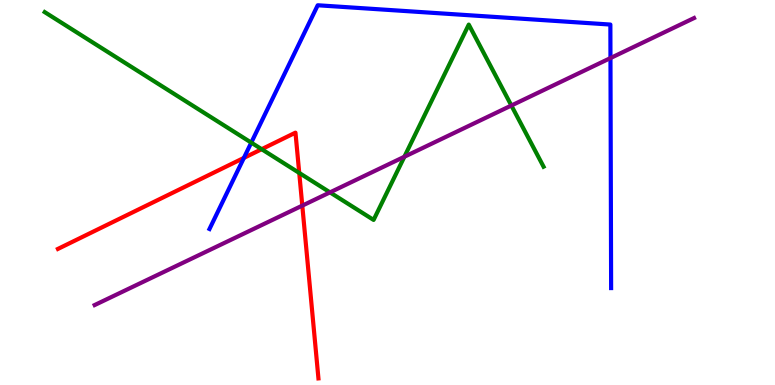[{'lines': ['blue', 'red'], 'intersections': [{'x': 3.15, 'y': 5.9}]}, {'lines': ['green', 'red'], 'intersections': [{'x': 3.38, 'y': 6.12}, {'x': 3.86, 'y': 5.51}]}, {'lines': ['purple', 'red'], 'intersections': [{'x': 3.9, 'y': 4.66}]}, {'lines': ['blue', 'green'], 'intersections': [{'x': 3.24, 'y': 6.3}]}, {'lines': ['blue', 'purple'], 'intersections': [{'x': 7.88, 'y': 8.49}]}, {'lines': ['green', 'purple'], 'intersections': [{'x': 4.26, 'y': 5.0}, {'x': 5.22, 'y': 5.93}, {'x': 6.6, 'y': 7.26}]}]